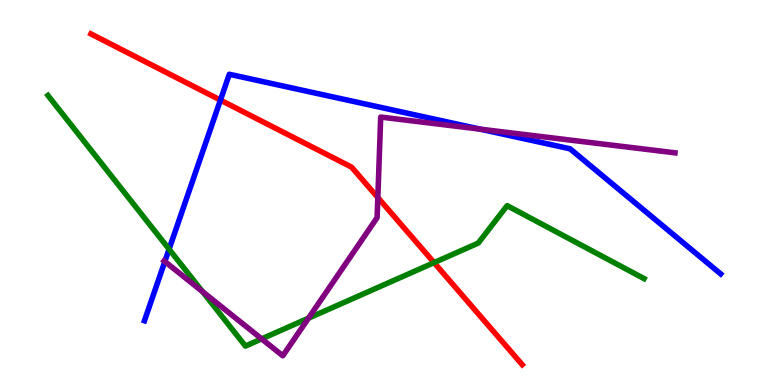[{'lines': ['blue', 'red'], 'intersections': [{'x': 2.84, 'y': 7.4}]}, {'lines': ['green', 'red'], 'intersections': [{'x': 5.6, 'y': 3.18}]}, {'lines': ['purple', 'red'], 'intersections': [{'x': 4.88, 'y': 4.87}]}, {'lines': ['blue', 'green'], 'intersections': [{'x': 2.18, 'y': 3.53}]}, {'lines': ['blue', 'purple'], 'intersections': [{'x': 2.13, 'y': 3.21}, {'x': 6.2, 'y': 6.65}]}, {'lines': ['green', 'purple'], 'intersections': [{'x': 2.61, 'y': 2.43}, {'x': 3.38, 'y': 1.2}, {'x': 3.98, 'y': 1.74}]}]